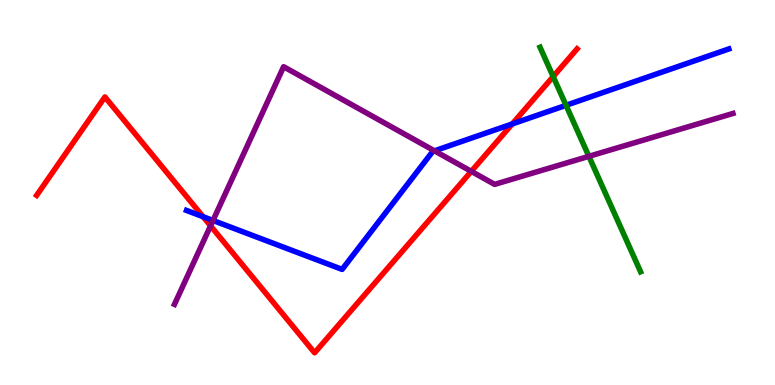[{'lines': ['blue', 'red'], 'intersections': [{'x': 2.62, 'y': 4.37}, {'x': 6.61, 'y': 6.78}]}, {'lines': ['green', 'red'], 'intersections': [{'x': 7.14, 'y': 8.01}]}, {'lines': ['purple', 'red'], 'intersections': [{'x': 2.72, 'y': 4.13}, {'x': 6.08, 'y': 5.55}]}, {'lines': ['blue', 'green'], 'intersections': [{'x': 7.3, 'y': 7.26}]}, {'lines': ['blue', 'purple'], 'intersections': [{'x': 2.75, 'y': 4.27}, {'x': 5.61, 'y': 6.08}]}, {'lines': ['green', 'purple'], 'intersections': [{'x': 7.6, 'y': 5.94}]}]